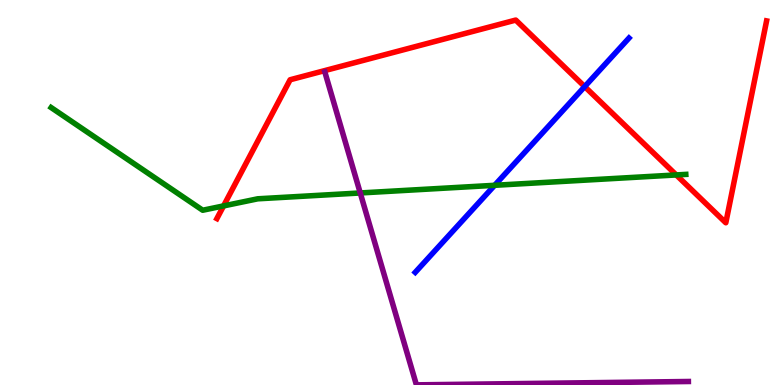[{'lines': ['blue', 'red'], 'intersections': [{'x': 7.54, 'y': 7.75}]}, {'lines': ['green', 'red'], 'intersections': [{'x': 2.88, 'y': 4.65}, {'x': 8.73, 'y': 5.46}]}, {'lines': ['purple', 'red'], 'intersections': []}, {'lines': ['blue', 'green'], 'intersections': [{'x': 6.38, 'y': 5.19}]}, {'lines': ['blue', 'purple'], 'intersections': []}, {'lines': ['green', 'purple'], 'intersections': [{'x': 4.65, 'y': 4.99}]}]